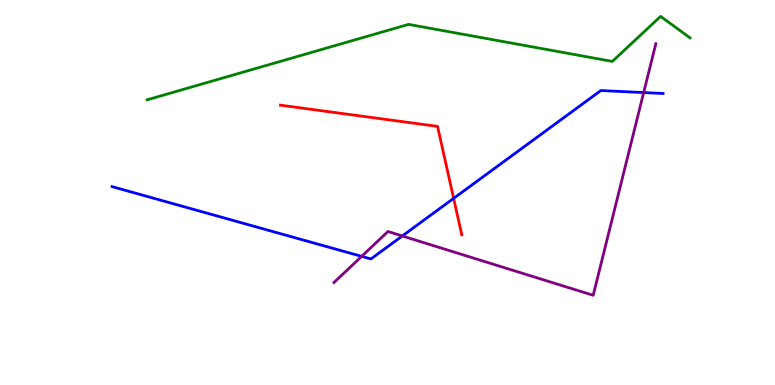[{'lines': ['blue', 'red'], 'intersections': [{'x': 5.85, 'y': 4.85}]}, {'lines': ['green', 'red'], 'intersections': []}, {'lines': ['purple', 'red'], 'intersections': []}, {'lines': ['blue', 'green'], 'intersections': []}, {'lines': ['blue', 'purple'], 'intersections': [{'x': 4.67, 'y': 3.34}, {'x': 5.19, 'y': 3.87}, {'x': 8.31, 'y': 7.6}]}, {'lines': ['green', 'purple'], 'intersections': []}]